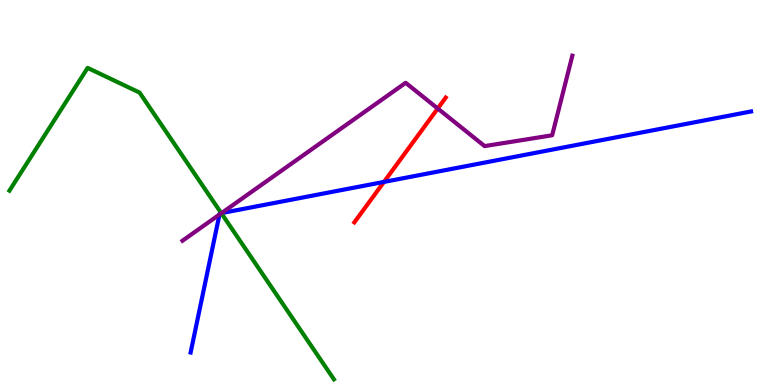[{'lines': ['blue', 'red'], 'intersections': [{'x': 4.95, 'y': 5.27}]}, {'lines': ['green', 'red'], 'intersections': []}, {'lines': ['purple', 'red'], 'intersections': [{'x': 5.65, 'y': 7.18}]}, {'lines': ['blue', 'green'], 'intersections': [{'x': 2.86, 'y': 4.46}]}, {'lines': ['blue', 'purple'], 'intersections': [{'x': 2.83, 'y': 4.43}, {'x': 2.86, 'y': 4.47}]}, {'lines': ['green', 'purple'], 'intersections': [{'x': 2.86, 'y': 4.46}]}]